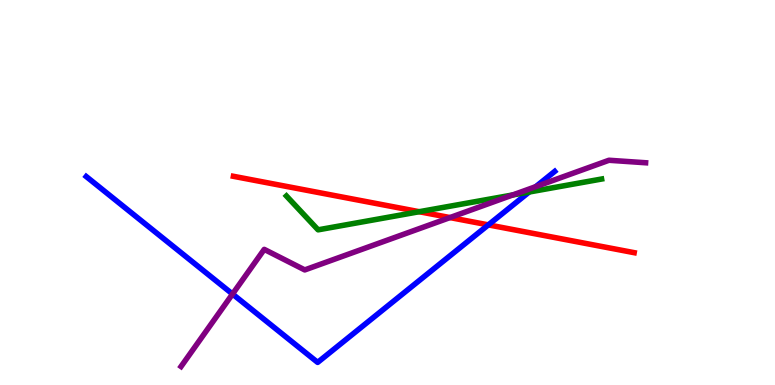[{'lines': ['blue', 'red'], 'intersections': [{'x': 6.3, 'y': 4.16}]}, {'lines': ['green', 'red'], 'intersections': [{'x': 5.41, 'y': 4.5}]}, {'lines': ['purple', 'red'], 'intersections': [{'x': 5.81, 'y': 4.35}]}, {'lines': ['blue', 'green'], 'intersections': [{'x': 6.83, 'y': 5.01}]}, {'lines': ['blue', 'purple'], 'intersections': [{'x': 3.0, 'y': 2.36}, {'x': 6.91, 'y': 5.15}]}, {'lines': ['green', 'purple'], 'intersections': [{'x': 6.62, 'y': 4.94}]}]